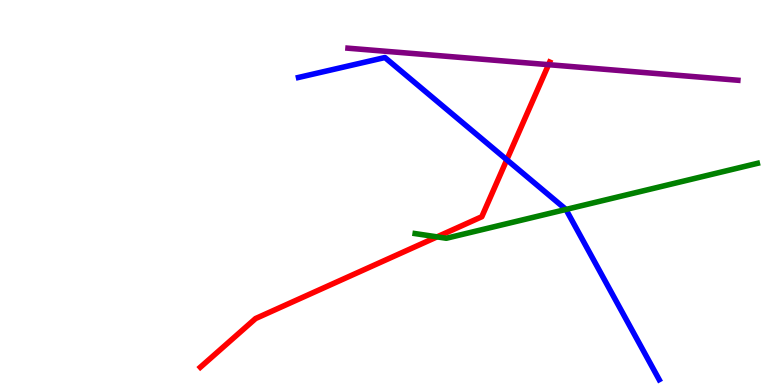[{'lines': ['blue', 'red'], 'intersections': [{'x': 6.54, 'y': 5.85}]}, {'lines': ['green', 'red'], 'intersections': [{'x': 5.64, 'y': 3.85}]}, {'lines': ['purple', 'red'], 'intersections': [{'x': 7.08, 'y': 8.32}]}, {'lines': ['blue', 'green'], 'intersections': [{'x': 7.3, 'y': 4.56}]}, {'lines': ['blue', 'purple'], 'intersections': []}, {'lines': ['green', 'purple'], 'intersections': []}]